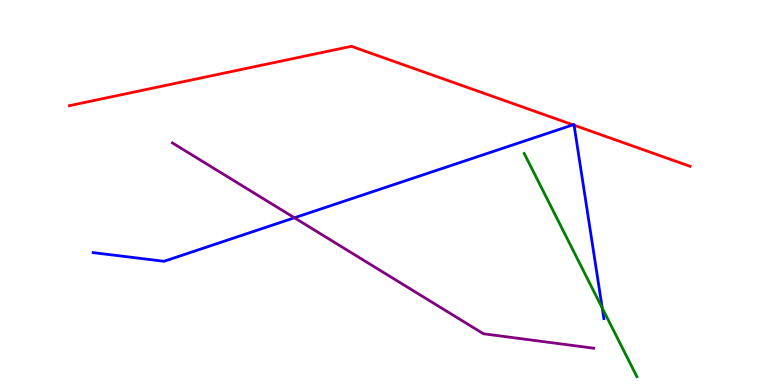[{'lines': ['blue', 'red'], 'intersections': [{'x': 7.39, 'y': 6.76}, {'x': 7.41, 'y': 6.75}]}, {'lines': ['green', 'red'], 'intersections': []}, {'lines': ['purple', 'red'], 'intersections': []}, {'lines': ['blue', 'green'], 'intersections': [{'x': 7.77, 'y': 2.0}]}, {'lines': ['blue', 'purple'], 'intersections': [{'x': 3.8, 'y': 4.34}]}, {'lines': ['green', 'purple'], 'intersections': []}]